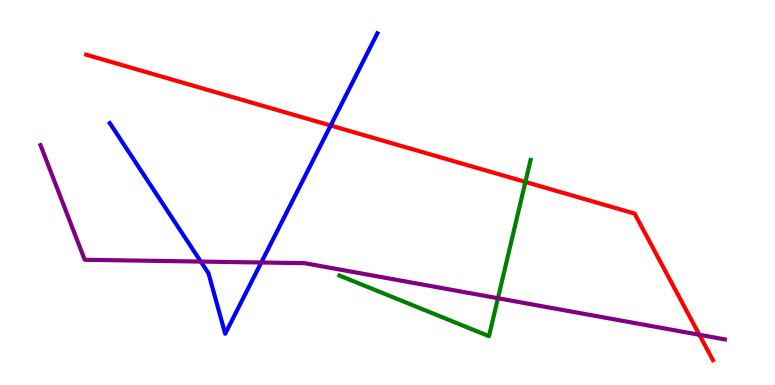[{'lines': ['blue', 'red'], 'intersections': [{'x': 4.27, 'y': 6.74}]}, {'lines': ['green', 'red'], 'intersections': [{'x': 6.78, 'y': 5.27}]}, {'lines': ['purple', 'red'], 'intersections': [{'x': 9.02, 'y': 1.3}]}, {'lines': ['blue', 'green'], 'intersections': []}, {'lines': ['blue', 'purple'], 'intersections': [{'x': 2.59, 'y': 3.21}, {'x': 3.37, 'y': 3.18}]}, {'lines': ['green', 'purple'], 'intersections': [{'x': 6.43, 'y': 2.25}]}]